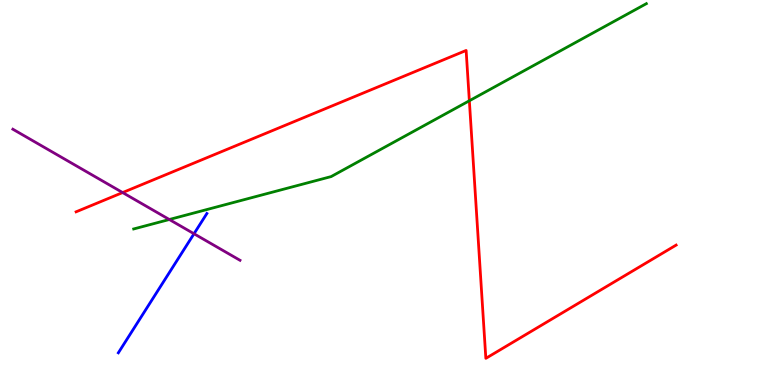[{'lines': ['blue', 'red'], 'intersections': []}, {'lines': ['green', 'red'], 'intersections': [{'x': 6.06, 'y': 7.38}]}, {'lines': ['purple', 'red'], 'intersections': [{'x': 1.58, 'y': 5.0}]}, {'lines': ['blue', 'green'], 'intersections': []}, {'lines': ['blue', 'purple'], 'intersections': [{'x': 2.5, 'y': 3.93}]}, {'lines': ['green', 'purple'], 'intersections': [{'x': 2.18, 'y': 4.3}]}]